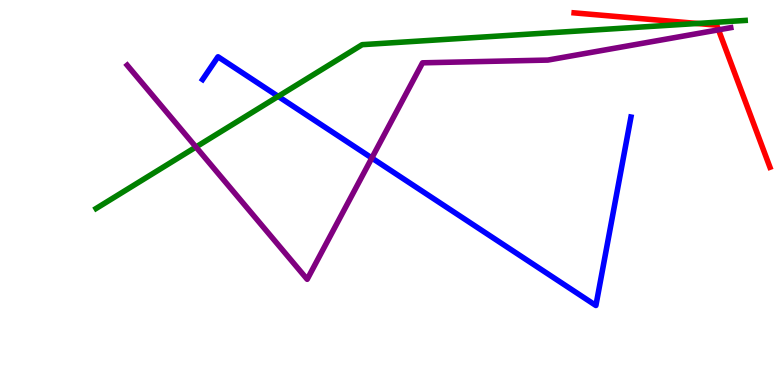[{'lines': ['blue', 'red'], 'intersections': []}, {'lines': ['green', 'red'], 'intersections': [{'x': 9.0, 'y': 9.39}]}, {'lines': ['purple', 'red'], 'intersections': [{'x': 9.27, 'y': 9.22}]}, {'lines': ['blue', 'green'], 'intersections': [{'x': 3.59, 'y': 7.5}]}, {'lines': ['blue', 'purple'], 'intersections': [{'x': 4.8, 'y': 5.9}]}, {'lines': ['green', 'purple'], 'intersections': [{'x': 2.53, 'y': 6.18}]}]